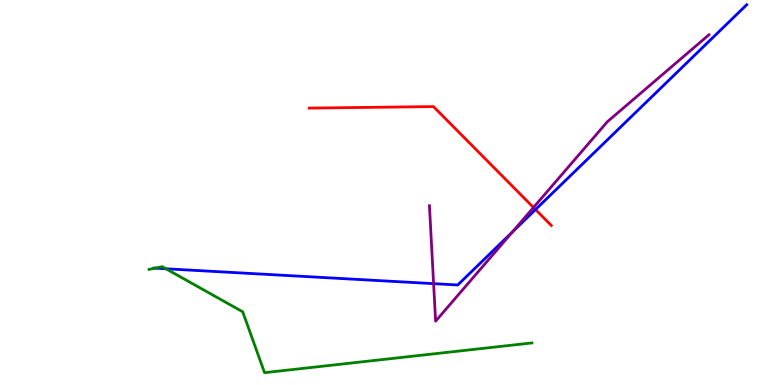[{'lines': ['blue', 'red'], 'intersections': [{'x': 6.91, 'y': 4.56}]}, {'lines': ['green', 'red'], 'intersections': []}, {'lines': ['purple', 'red'], 'intersections': [{'x': 6.88, 'y': 4.61}]}, {'lines': ['blue', 'green'], 'intersections': [{'x': 2.0, 'y': 3.03}, {'x': 2.14, 'y': 3.02}]}, {'lines': ['blue', 'purple'], 'intersections': [{'x': 5.59, 'y': 2.63}, {'x': 6.61, 'y': 3.98}]}, {'lines': ['green', 'purple'], 'intersections': []}]